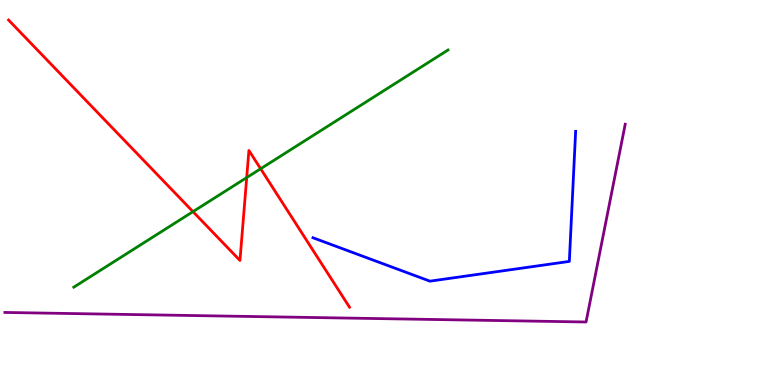[{'lines': ['blue', 'red'], 'intersections': []}, {'lines': ['green', 'red'], 'intersections': [{'x': 2.49, 'y': 4.5}, {'x': 3.18, 'y': 5.39}, {'x': 3.36, 'y': 5.62}]}, {'lines': ['purple', 'red'], 'intersections': []}, {'lines': ['blue', 'green'], 'intersections': []}, {'lines': ['blue', 'purple'], 'intersections': []}, {'lines': ['green', 'purple'], 'intersections': []}]